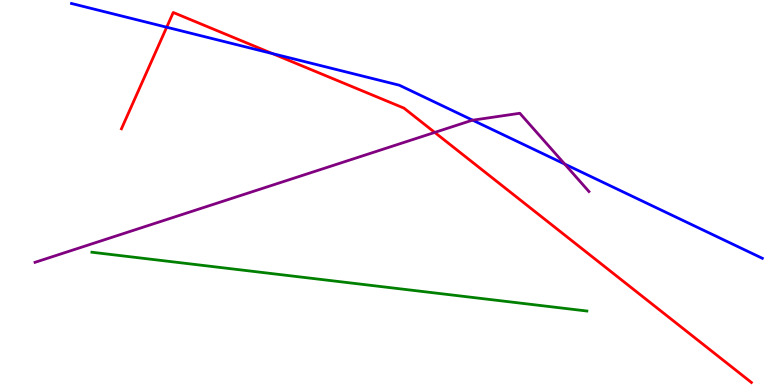[{'lines': ['blue', 'red'], 'intersections': [{'x': 2.15, 'y': 9.29}, {'x': 3.51, 'y': 8.61}]}, {'lines': ['green', 'red'], 'intersections': []}, {'lines': ['purple', 'red'], 'intersections': [{'x': 5.61, 'y': 6.56}]}, {'lines': ['blue', 'green'], 'intersections': []}, {'lines': ['blue', 'purple'], 'intersections': [{'x': 6.1, 'y': 6.88}, {'x': 7.29, 'y': 5.74}]}, {'lines': ['green', 'purple'], 'intersections': []}]